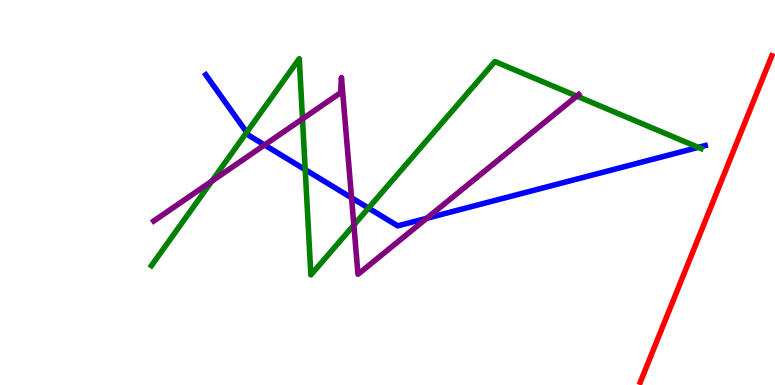[{'lines': ['blue', 'red'], 'intersections': []}, {'lines': ['green', 'red'], 'intersections': []}, {'lines': ['purple', 'red'], 'intersections': []}, {'lines': ['blue', 'green'], 'intersections': [{'x': 3.18, 'y': 6.56}, {'x': 3.94, 'y': 5.59}, {'x': 4.75, 'y': 4.6}, {'x': 9.01, 'y': 6.17}]}, {'lines': ['blue', 'purple'], 'intersections': [{'x': 3.41, 'y': 6.23}, {'x': 4.54, 'y': 4.86}, {'x': 5.51, 'y': 4.33}]}, {'lines': ['green', 'purple'], 'intersections': [{'x': 2.73, 'y': 5.29}, {'x': 3.9, 'y': 6.91}, {'x': 4.57, 'y': 4.15}, {'x': 7.44, 'y': 7.5}]}]